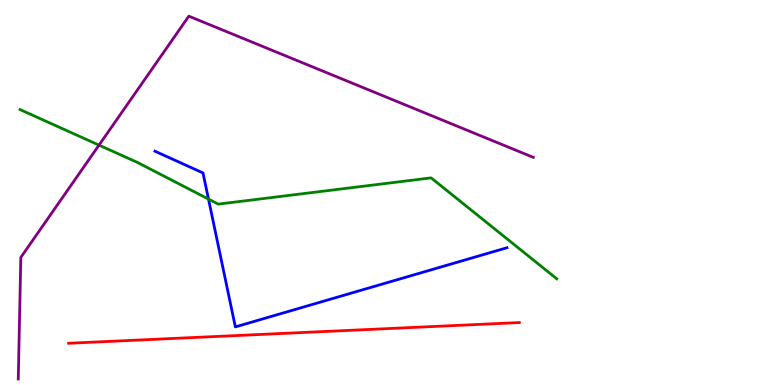[{'lines': ['blue', 'red'], 'intersections': []}, {'lines': ['green', 'red'], 'intersections': []}, {'lines': ['purple', 'red'], 'intersections': []}, {'lines': ['blue', 'green'], 'intersections': [{'x': 2.69, 'y': 4.83}]}, {'lines': ['blue', 'purple'], 'intersections': []}, {'lines': ['green', 'purple'], 'intersections': [{'x': 1.28, 'y': 6.23}]}]